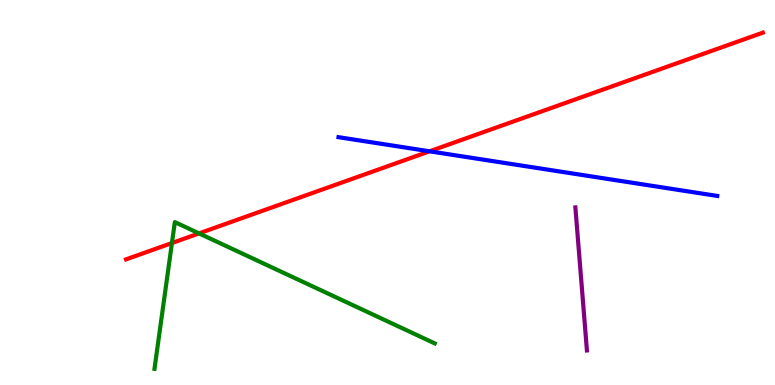[{'lines': ['blue', 'red'], 'intersections': [{'x': 5.54, 'y': 6.07}]}, {'lines': ['green', 'red'], 'intersections': [{'x': 2.22, 'y': 3.69}, {'x': 2.57, 'y': 3.94}]}, {'lines': ['purple', 'red'], 'intersections': []}, {'lines': ['blue', 'green'], 'intersections': []}, {'lines': ['blue', 'purple'], 'intersections': []}, {'lines': ['green', 'purple'], 'intersections': []}]